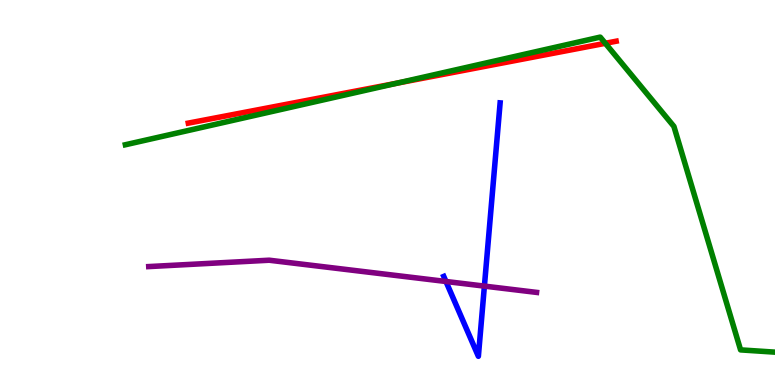[{'lines': ['blue', 'red'], 'intersections': []}, {'lines': ['green', 'red'], 'intersections': [{'x': 5.12, 'y': 7.84}, {'x': 7.81, 'y': 8.88}]}, {'lines': ['purple', 'red'], 'intersections': []}, {'lines': ['blue', 'green'], 'intersections': []}, {'lines': ['blue', 'purple'], 'intersections': [{'x': 5.75, 'y': 2.69}, {'x': 6.25, 'y': 2.57}]}, {'lines': ['green', 'purple'], 'intersections': []}]